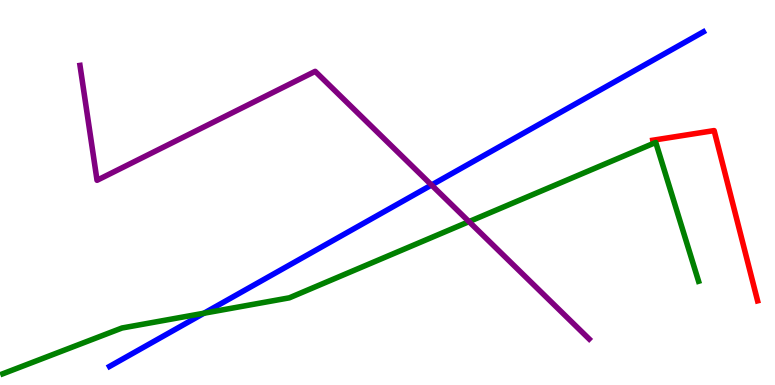[{'lines': ['blue', 'red'], 'intersections': []}, {'lines': ['green', 'red'], 'intersections': []}, {'lines': ['purple', 'red'], 'intersections': []}, {'lines': ['blue', 'green'], 'intersections': [{'x': 2.63, 'y': 1.86}]}, {'lines': ['blue', 'purple'], 'intersections': [{'x': 5.57, 'y': 5.19}]}, {'lines': ['green', 'purple'], 'intersections': [{'x': 6.05, 'y': 4.24}]}]